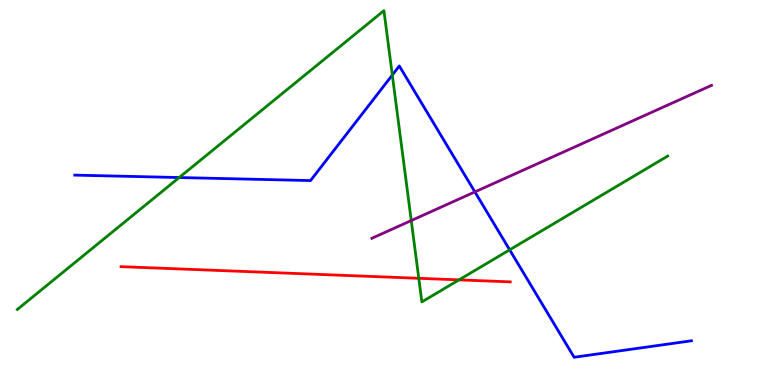[{'lines': ['blue', 'red'], 'intersections': []}, {'lines': ['green', 'red'], 'intersections': [{'x': 5.4, 'y': 2.77}, {'x': 5.92, 'y': 2.73}]}, {'lines': ['purple', 'red'], 'intersections': []}, {'lines': ['blue', 'green'], 'intersections': [{'x': 2.31, 'y': 5.39}, {'x': 5.06, 'y': 8.05}, {'x': 6.58, 'y': 3.51}]}, {'lines': ['blue', 'purple'], 'intersections': [{'x': 6.13, 'y': 5.02}]}, {'lines': ['green', 'purple'], 'intersections': [{'x': 5.31, 'y': 4.27}]}]